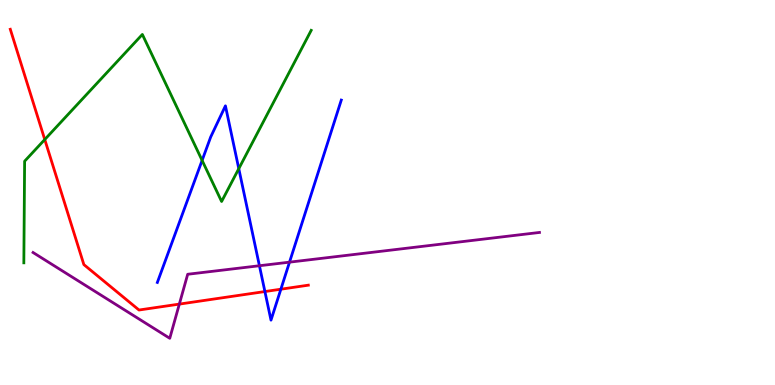[{'lines': ['blue', 'red'], 'intersections': [{'x': 3.42, 'y': 2.43}, {'x': 3.62, 'y': 2.49}]}, {'lines': ['green', 'red'], 'intersections': [{'x': 0.578, 'y': 6.38}]}, {'lines': ['purple', 'red'], 'intersections': [{'x': 2.31, 'y': 2.1}]}, {'lines': ['blue', 'green'], 'intersections': [{'x': 2.61, 'y': 5.83}, {'x': 3.08, 'y': 5.62}]}, {'lines': ['blue', 'purple'], 'intersections': [{'x': 3.35, 'y': 3.1}, {'x': 3.74, 'y': 3.19}]}, {'lines': ['green', 'purple'], 'intersections': []}]